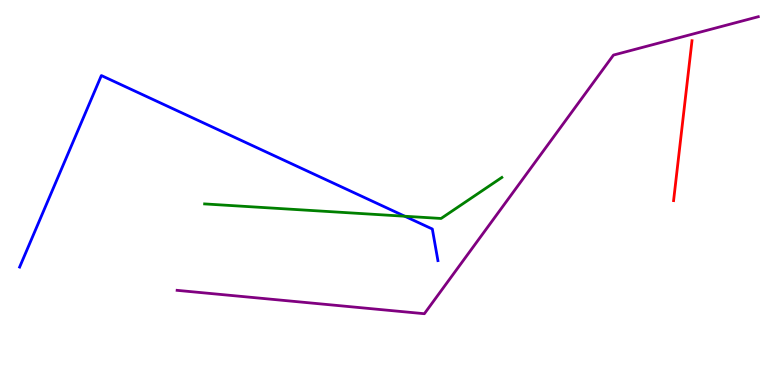[{'lines': ['blue', 'red'], 'intersections': []}, {'lines': ['green', 'red'], 'intersections': []}, {'lines': ['purple', 'red'], 'intersections': []}, {'lines': ['blue', 'green'], 'intersections': [{'x': 5.22, 'y': 4.38}]}, {'lines': ['blue', 'purple'], 'intersections': []}, {'lines': ['green', 'purple'], 'intersections': []}]